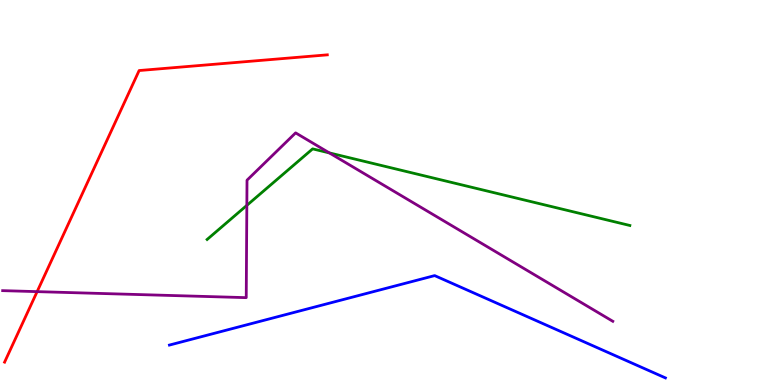[{'lines': ['blue', 'red'], 'intersections': []}, {'lines': ['green', 'red'], 'intersections': []}, {'lines': ['purple', 'red'], 'intersections': [{'x': 0.479, 'y': 2.43}]}, {'lines': ['blue', 'green'], 'intersections': []}, {'lines': ['blue', 'purple'], 'intersections': []}, {'lines': ['green', 'purple'], 'intersections': [{'x': 3.19, 'y': 4.67}, {'x': 4.25, 'y': 6.03}]}]